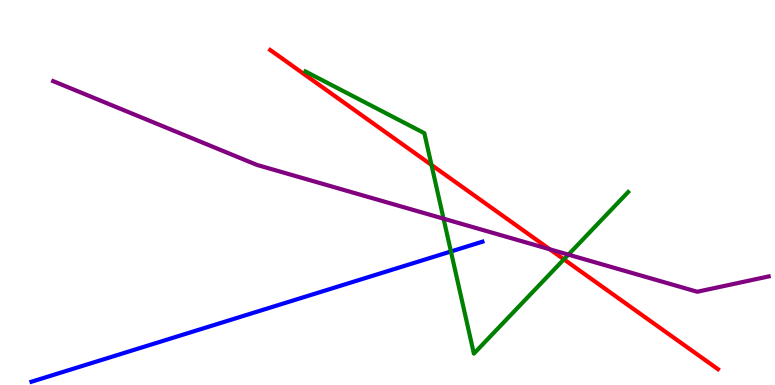[{'lines': ['blue', 'red'], 'intersections': []}, {'lines': ['green', 'red'], 'intersections': [{'x': 5.57, 'y': 5.72}, {'x': 7.28, 'y': 3.26}]}, {'lines': ['purple', 'red'], 'intersections': [{'x': 7.09, 'y': 3.53}]}, {'lines': ['blue', 'green'], 'intersections': [{'x': 5.82, 'y': 3.47}]}, {'lines': ['blue', 'purple'], 'intersections': []}, {'lines': ['green', 'purple'], 'intersections': [{'x': 5.72, 'y': 4.32}, {'x': 7.33, 'y': 3.39}]}]